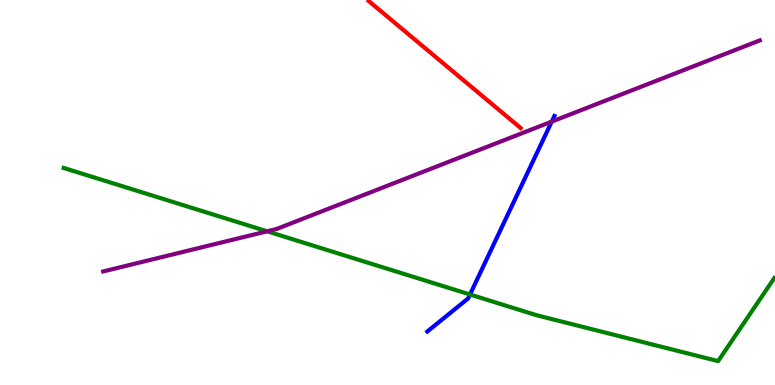[{'lines': ['blue', 'red'], 'intersections': []}, {'lines': ['green', 'red'], 'intersections': []}, {'lines': ['purple', 'red'], 'intersections': []}, {'lines': ['blue', 'green'], 'intersections': [{'x': 6.06, 'y': 2.35}]}, {'lines': ['blue', 'purple'], 'intersections': [{'x': 7.12, 'y': 6.84}]}, {'lines': ['green', 'purple'], 'intersections': [{'x': 3.45, 'y': 3.99}]}]